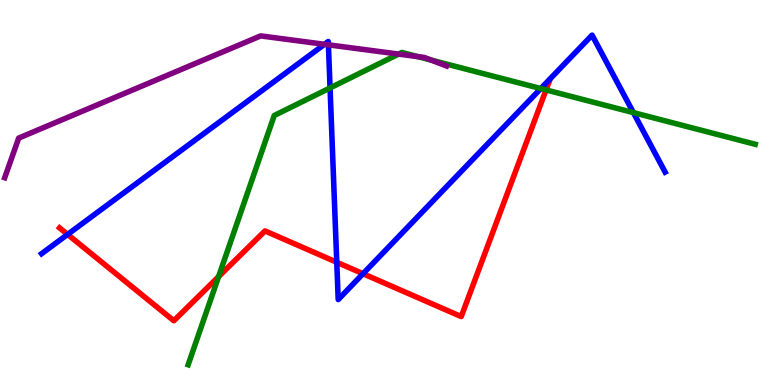[{'lines': ['blue', 'red'], 'intersections': [{'x': 0.873, 'y': 3.91}, {'x': 4.35, 'y': 3.19}, {'x': 4.68, 'y': 2.89}]}, {'lines': ['green', 'red'], 'intersections': [{'x': 2.82, 'y': 2.81}, {'x': 7.05, 'y': 7.66}]}, {'lines': ['purple', 'red'], 'intersections': []}, {'lines': ['blue', 'green'], 'intersections': [{'x': 4.26, 'y': 7.72}, {'x': 6.98, 'y': 7.7}, {'x': 8.17, 'y': 7.07}]}, {'lines': ['blue', 'purple'], 'intersections': [{'x': 4.19, 'y': 8.85}, {'x': 4.24, 'y': 8.84}]}, {'lines': ['green', 'purple'], 'intersections': [{'x': 5.14, 'y': 8.6}, {'x': 5.39, 'y': 8.53}, {'x': 5.56, 'y': 8.44}]}]